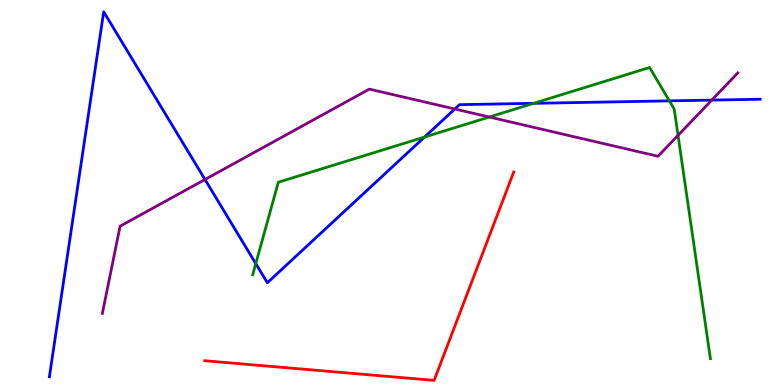[{'lines': ['blue', 'red'], 'intersections': []}, {'lines': ['green', 'red'], 'intersections': []}, {'lines': ['purple', 'red'], 'intersections': []}, {'lines': ['blue', 'green'], 'intersections': [{'x': 3.3, 'y': 3.15}, {'x': 5.48, 'y': 6.44}, {'x': 6.89, 'y': 7.32}, {'x': 8.64, 'y': 7.38}]}, {'lines': ['blue', 'purple'], 'intersections': [{'x': 2.64, 'y': 5.34}, {'x': 5.87, 'y': 7.17}, {'x': 9.18, 'y': 7.4}]}, {'lines': ['green', 'purple'], 'intersections': [{'x': 6.31, 'y': 6.96}, {'x': 8.75, 'y': 6.48}]}]